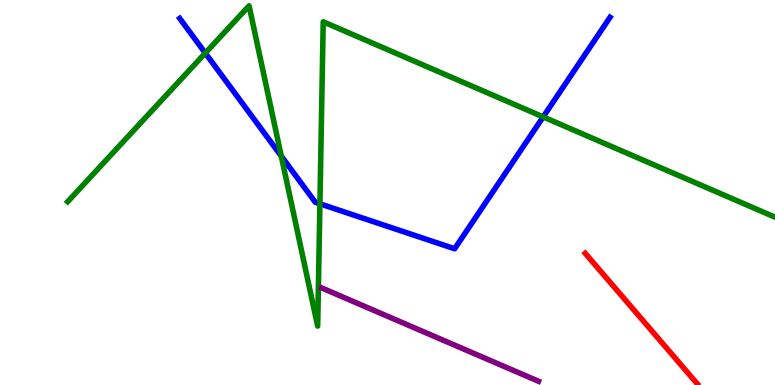[{'lines': ['blue', 'red'], 'intersections': []}, {'lines': ['green', 'red'], 'intersections': []}, {'lines': ['purple', 'red'], 'intersections': []}, {'lines': ['blue', 'green'], 'intersections': [{'x': 2.65, 'y': 8.62}, {'x': 3.63, 'y': 5.95}, {'x': 4.13, 'y': 4.71}, {'x': 7.01, 'y': 6.96}]}, {'lines': ['blue', 'purple'], 'intersections': []}, {'lines': ['green', 'purple'], 'intersections': []}]